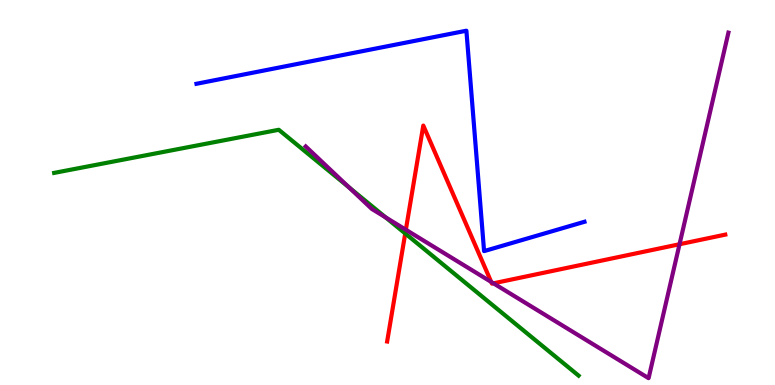[{'lines': ['blue', 'red'], 'intersections': []}, {'lines': ['green', 'red'], 'intersections': [{'x': 5.23, 'y': 3.94}]}, {'lines': ['purple', 'red'], 'intersections': [{'x': 5.24, 'y': 4.03}, {'x': 6.34, 'y': 2.68}, {'x': 6.37, 'y': 2.64}, {'x': 8.77, 'y': 3.66}]}, {'lines': ['blue', 'green'], 'intersections': []}, {'lines': ['blue', 'purple'], 'intersections': []}, {'lines': ['green', 'purple'], 'intersections': [{'x': 4.5, 'y': 5.14}, {'x': 4.97, 'y': 4.35}]}]